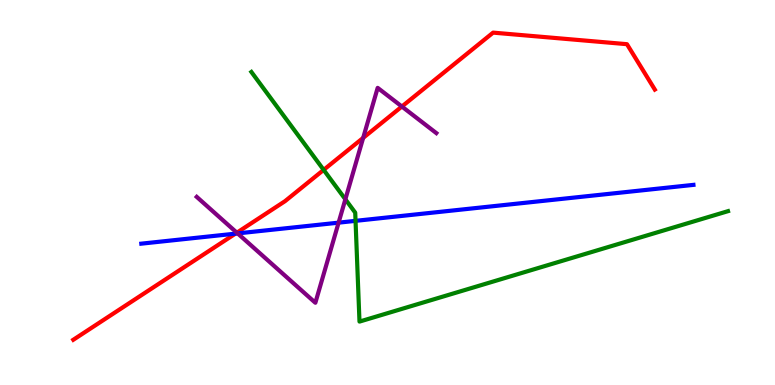[{'lines': ['blue', 'red'], 'intersections': [{'x': 3.04, 'y': 3.93}]}, {'lines': ['green', 'red'], 'intersections': [{'x': 4.18, 'y': 5.59}]}, {'lines': ['purple', 'red'], 'intersections': [{'x': 3.06, 'y': 3.96}, {'x': 4.69, 'y': 6.42}, {'x': 5.19, 'y': 7.23}]}, {'lines': ['blue', 'green'], 'intersections': [{'x': 4.59, 'y': 4.26}]}, {'lines': ['blue', 'purple'], 'intersections': [{'x': 3.07, 'y': 3.94}, {'x': 4.37, 'y': 4.22}]}, {'lines': ['green', 'purple'], 'intersections': [{'x': 4.46, 'y': 4.82}]}]